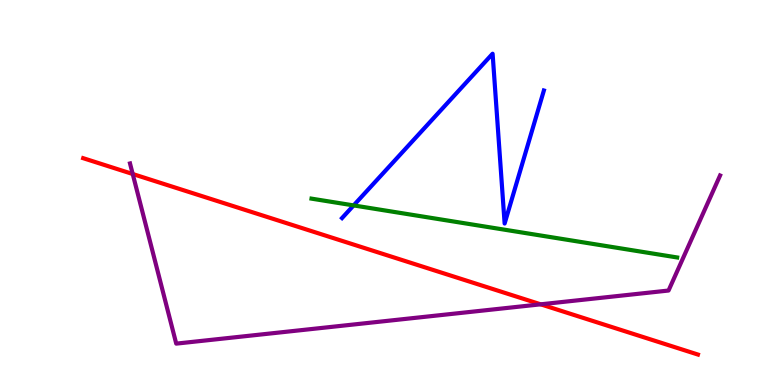[{'lines': ['blue', 'red'], 'intersections': []}, {'lines': ['green', 'red'], 'intersections': []}, {'lines': ['purple', 'red'], 'intersections': [{'x': 1.71, 'y': 5.48}, {'x': 6.98, 'y': 2.1}]}, {'lines': ['blue', 'green'], 'intersections': [{'x': 4.56, 'y': 4.66}]}, {'lines': ['blue', 'purple'], 'intersections': []}, {'lines': ['green', 'purple'], 'intersections': []}]